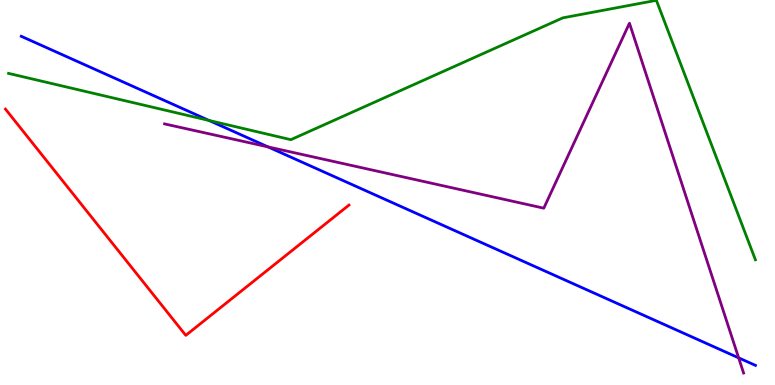[{'lines': ['blue', 'red'], 'intersections': []}, {'lines': ['green', 'red'], 'intersections': []}, {'lines': ['purple', 'red'], 'intersections': []}, {'lines': ['blue', 'green'], 'intersections': [{'x': 2.7, 'y': 6.87}]}, {'lines': ['blue', 'purple'], 'intersections': [{'x': 3.46, 'y': 6.18}, {'x': 9.53, 'y': 0.705}]}, {'lines': ['green', 'purple'], 'intersections': []}]